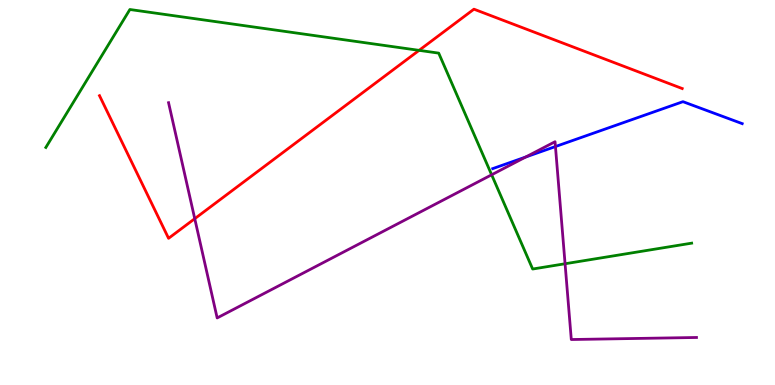[{'lines': ['blue', 'red'], 'intersections': []}, {'lines': ['green', 'red'], 'intersections': [{'x': 5.41, 'y': 8.69}]}, {'lines': ['purple', 'red'], 'intersections': [{'x': 2.51, 'y': 4.32}]}, {'lines': ['blue', 'green'], 'intersections': []}, {'lines': ['blue', 'purple'], 'intersections': [{'x': 6.78, 'y': 5.92}, {'x': 7.17, 'y': 6.19}]}, {'lines': ['green', 'purple'], 'intersections': [{'x': 6.34, 'y': 5.46}, {'x': 7.29, 'y': 3.15}]}]